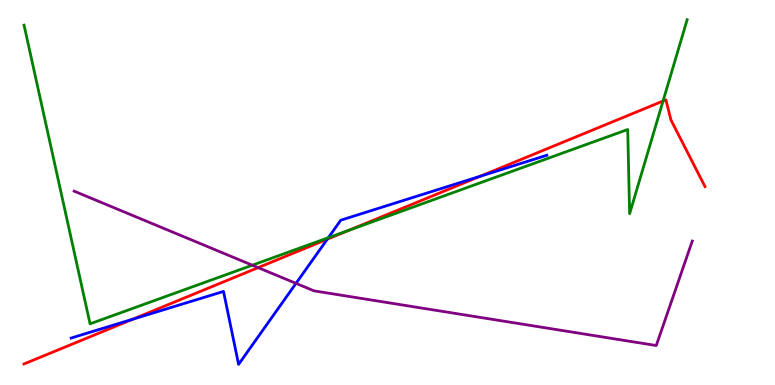[{'lines': ['blue', 'red'], 'intersections': [{'x': 1.71, 'y': 1.71}, {'x': 4.22, 'y': 3.79}, {'x': 6.2, 'y': 5.42}]}, {'lines': ['green', 'red'], 'intersections': [{'x': 4.5, 'y': 4.02}, {'x': 8.56, 'y': 7.38}]}, {'lines': ['purple', 'red'], 'intersections': [{'x': 3.33, 'y': 3.05}]}, {'lines': ['blue', 'green'], 'intersections': [{'x': 4.24, 'y': 3.83}]}, {'lines': ['blue', 'purple'], 'intersections': [{'x': 3.82, 'y': 2.64}]}, {'lines': ['green', 'purple'], 'intersections': [{'x': 3.26, 'y': 3.11}]}]